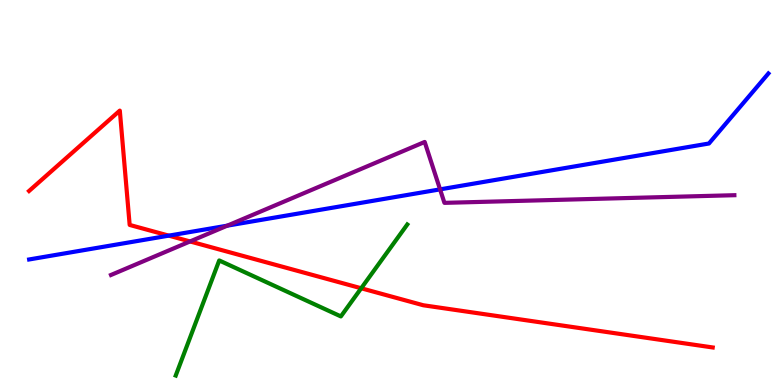[{'lines': ['blue', 'red'], 'intersections': [{'x': 2.18, 'y': 3.88}]}, {'lines': ['green', 'red'], 'intersections': [{'x': 4.66, 'y': 2.51}]}, {'lines': ['purple', 'red'], 'intersections': [{'x': 2.45, 'y': 3.73}]}, {'lines': ['blue', 'green'], 'intersections': []}, {'lines': ['blue', 'purple'], 'intersections': [{'x': 2.93, 'y': 4.14}, {'x': 5.68, 'y': 5.08}]}, {'lines': ['green', 'purple'], 'intersections': []}]